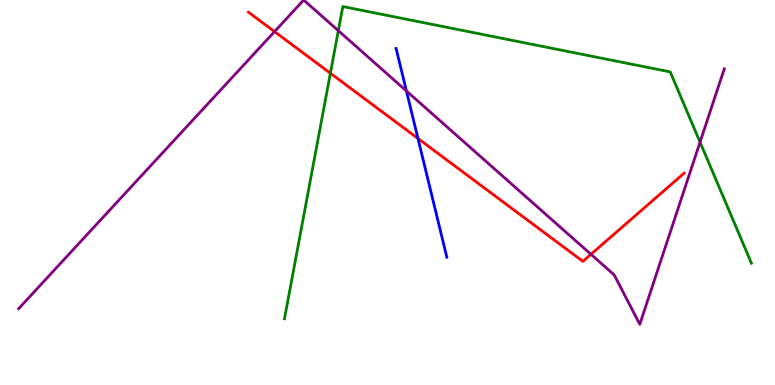[{'lines': ['blue', 'red'], 'intersections': [{'x': 5.39, 'y': 6.4}]}, {'lines': ['green', 'red'], 'intersections': [{'x': 4.26, 'y': 8.1}]}, {'lines': ['purple', 'red'], 'intersections': [{'x': 3.54, 'y': 9.18}, {'x': 7.63, 'y': 3.39}]}, {'lines': ['blue', 'green'], 'intersections': []}, {'lines': ['blue', 'purple'], 'intersections': [{'x': 5.24, 'y': 7.64}]}, {'lines': ['green', 'purple'], 'intersections': [{'x': 4.37, 'y': 9.2}, {'x': 9.03, 'y': 6.31}]}]